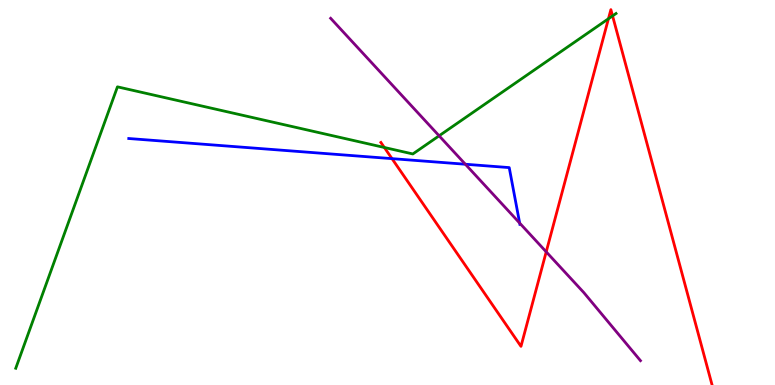[{'lines': ['blue', 'red'], 'intersections': [{'x': 5.06, 'y': 5.88}]}, {'lines': ['green', 'red'], 'intersections': [{'x': 4.96, 'y': 6.17}, {'x': 7.85, 'y': 9.51}, {'x': 7.9, 'y': 9.59}]}, {'lines': ['purple', 'red'], 'intersections': [{'x': 7.05, 'y': 3.46}]}, {'lines': ['blue', 'green'], 'intersections': []}, {'lines': ['blue', 'purple'], 'intersections': [{'x': 6.0, 'y': 5.73}, {'x': 6.71, 'y': 4.21}]}, {'lines': ['green', 'purple'], 'intersections': [{'x': 5.67, 'y': 6.47}]}]